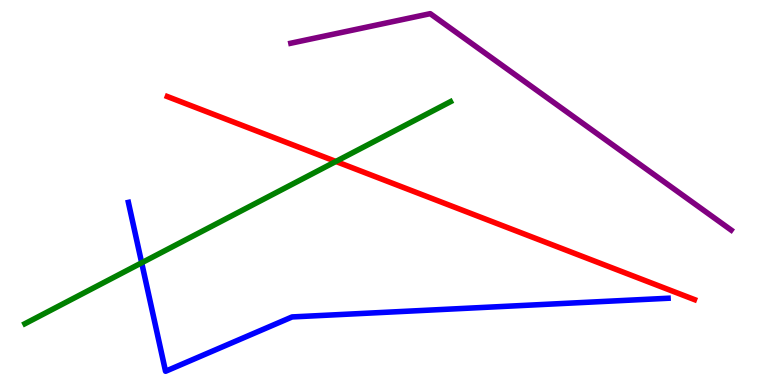[{'lines': ['blue', 'red'], 'intersections': []}, {'lines': ['green', 'red'], 'intersections': [{'x': 4.33, 'y': 5.81}]}, {'lines': ['purple', 'red'], 'intersections': []}, {'lines': ['blue', 'green'], 'intersections': [{'x': 1.83, 'y': 3.17}]}, {'lines': ['blue', 'purple'], 'intersections': []}, {'lines': ['green', 'purple'], 'intersections': []}]